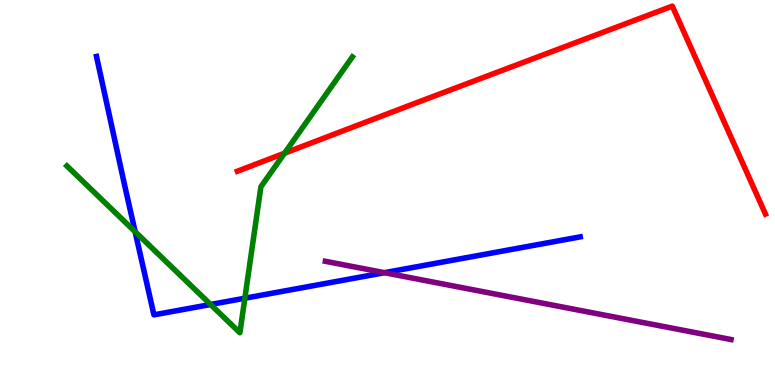[{'lines': ['blue', 'red'], 'intersections': []}, {'lines': ['green', 'red'], 'intersections': [{'x': 3.67, 'y': 6.02}]}, {'lines': ['purple', 'red'], 'intersections': []}, {'lines': ['blue', 'green'], 'intersections': [{'x': 1.74, 'y': 3.98}, {'x': 2.72, 'y': 2.09}, {'x': 3.16, 'y': 2.25}]}, {'lines': ['blue', 'purple'], 'intersections': [{'x': 4.96, 'y': 2.92}]}, {'lines': ['green', 'purple'], 'intersections': []}]